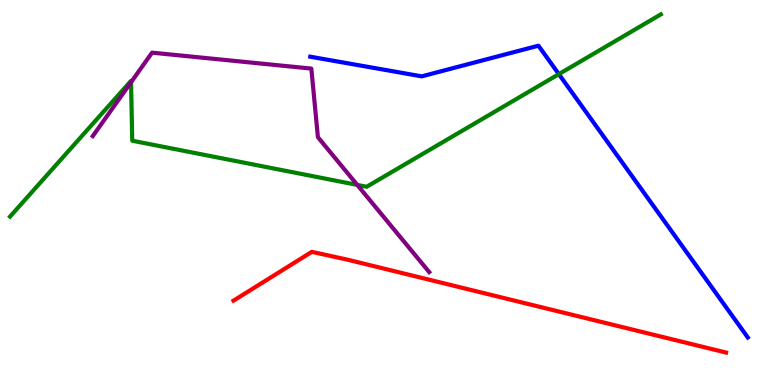[{'lines': ['blue', 'red'], 'intersections': []}, {'lines': ['green', 'red'], 'intersections': []}, {'lines': ['purple', 'red'], 'intersections': []}, {'lines': ['blue', 'green'], 'intersections': [{'x': 7.21, 'y': 8.07}]}, {'lines': ['blue', 'purple'], 'intersections': []}, {'lines': ['green', 'purple'], 'intersections': [{'x': 1.69, 'y': 7.86}, {'x': 4.61, 'y': 5.2}]}]